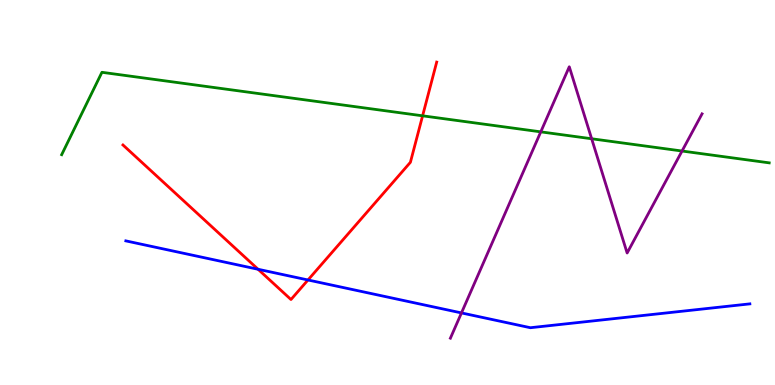[{'lines': ['blue', 'red'], 'intersections': [{'x': 3.33, 'y': 3.01}, {'x': 3.97, 'y': 2.73}]}, {'lines': ['green', 'red'], 'intersections': [{'x': 5.45, 'y': 6.99}]}, {'lines': ['purple', 'red'], 'intersections': []}, {'lines': ['blue', 'green'], 'intersections': []}, {'lines': ['blue', 'purple'], 'intersections': [{'x': 5.95, 'y': 1.87}]}, {'lines': ['green', 'purple'], 'intersections': [{'x': 6.98, 'y': 6.58}, {'x': 7.63, 'y': 6.4}, {'x': 8.8, 'y': 6.08}]}]